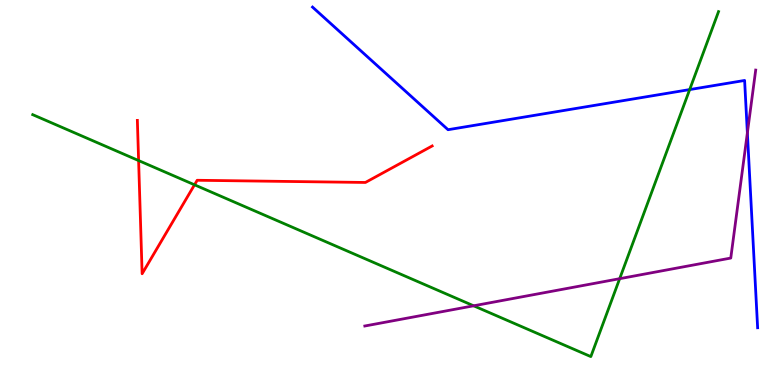[{'lines': ['blue', 'red'], 'intersections': []}, {'lines': ['green', 'red'], 'intersections': [{'x': 1.79, 'y': 5.83}, {'x': 2.51, 'y': 5.2}]}, {'lines': ['purple', 'red'], 'intersections': []}, {'lines': ['blue', 'green'], 'intersections': [{'x': 8.9, 'y': 7.67}]}, {'lines': ['blue', 'purple'], 'intersections': [{'x': 9.64, 'y': 6.55}]}, {'lines': ['green', 'purple'], 'intersections': [{'x': 6.11, 'y': 2.06}, {'x': 8.0, 'y': 2.76}]}]